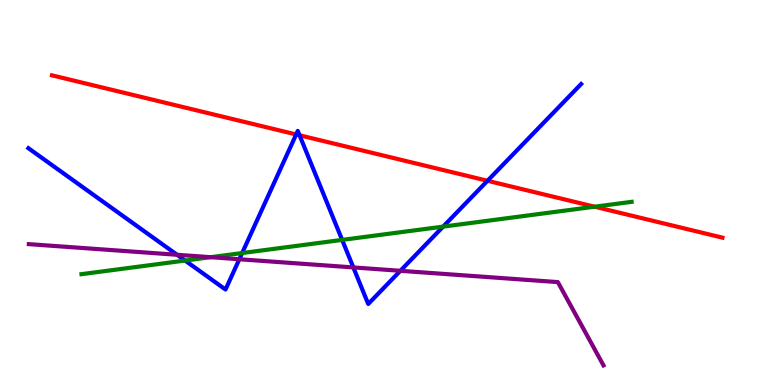[{'lines': ['blue', 'red'], 'intersections': [{'x': 3.82, 'y': 6.51}, {'x': 3.87, 'y': 6.49}, {'x': 6.29, 'y': 5.3}]}, {'lines': ['green', 'red'], 'intersections': [{'x': 7.67, 'y': 4.63}]}, {'lines': ['purple', 'red'], 'intersections': []}, {'lines': ['blue', 'green'], 'intersections': [{'x': 2.39, 'y': 3.23}, {'x': 3.12, 'y': 3.43}, {'x': 4.41, 'y': 3.77}, {'x': 5.72, 'y': 4.11}]}, {'lines': ['blue', 'purple'], 'intersections': [{'x': 2.28, 'y': 3.38}, {'x': 3.09, 'y': 3.27}, {'x': 4.56, 'y': 3.05}, {'x': 5.17, 'y': 2.97}]}, {'lines': ['green', 'purple'], 'intersections': [{'x': 2.72, 'y': 3.32}]}]